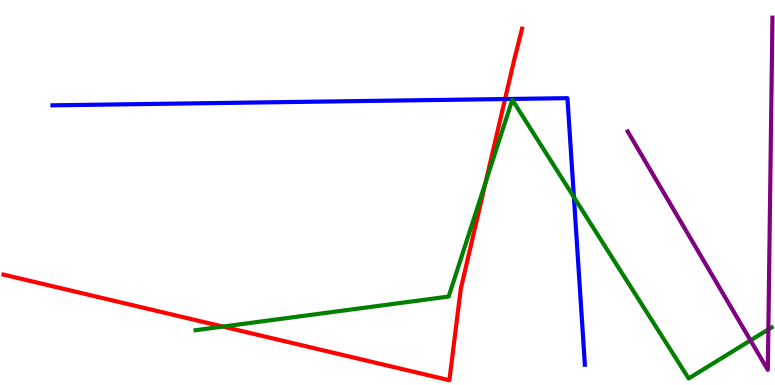[{'lines': ['blue', 'red'], 'intersections': [{'x': 6.52, 'y': 7.43}]}, {'lines': ['green', 'red'], 'intersections': [{'x': 2.88, 'y': 1.52}, {'x': 6.27, 'y': 5.26}]}, {'lines': ['purple', 'red'], 'intersections': []}, {'lines': ['blue', 'green'], 'intersections': [{'x': 7.41, 'y': 4.88}]}, {'lines': ['blue', 'purple'], 'intersections': []}, {'lines': ['green', 'purple'], 'intersections': [{'x': 9.68, 'y': 1.16}, {'x': 9.91, 'y': 1.44}]}]